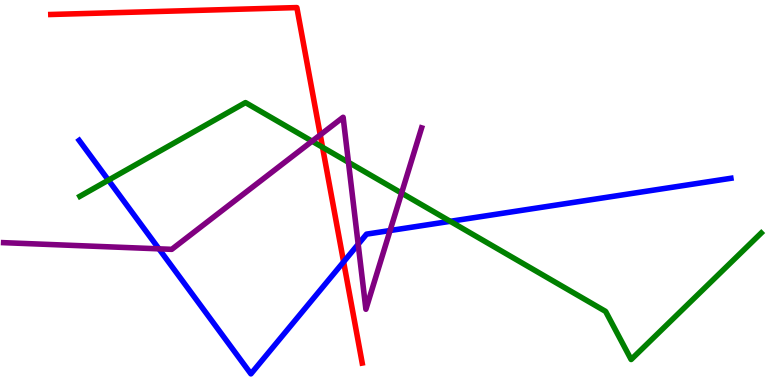[{'lines': ['blue', 'red'], 'intersections': [{'x': 4.43, 'y': 3.2}]}, {'lines': ['green', 'red'], 'intersections': [{'x': 4.16, 'y': 6.17}]}, {'lines': ['purple', 'red'], 'intersections': [{'x': 4.13, 'y': 6.5}]}, {'lines': ['blue', 'green'], 'intersections': [{'x': 1.4, 'y': 5.32}, {'x': 5.81, 'y': 4.25}]}, {'lines': ['blue', 'purple'], 'intersections': [{'x': 2.05, 'y': 3.54}, {'x': 4.62, 'y': 3.66}, {'x': 5.03, 'y': 4.01}]}, {'lines': ['green', 'purple'], 'intersections': [{'x': 4.03, 'y': 6.33}, {'x': 4.5, 'y': 5.78}, {'x': 5.18, 'y': 4.98}]}]